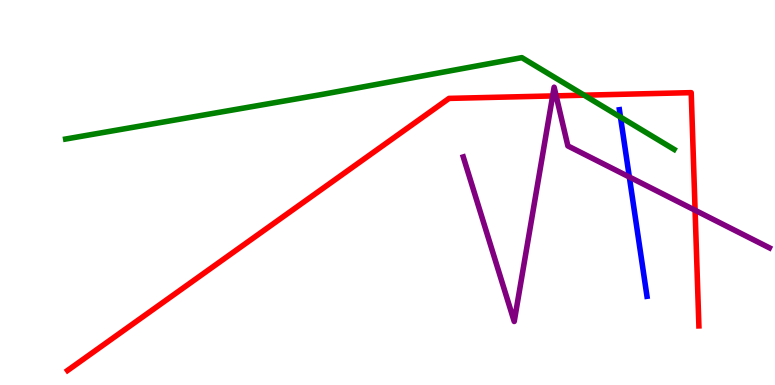[{'lines': ['blue', 'red'], 'intersections': []}, {'lines': ['green', 'red'], 'intersections': [{'x': 7.54, 'y': 7.53}]}, {'lines': ['purple', 'red'], 'intersections': [{'x': 7.13, 'y': 7.51}, {'x': 7.18, 'y': 7.51}, {'x': 8.97, 'y': 4.54}]}, {'lines': ['blue', 'green'], 'intersections': [{'x': 8.01, 'y': 6.96}]}, {'lines': ['blue', 'purple'], 'intersections': [{'x': 8.12, 'y': 5.4}]}, {'lines': ['green', 'purple'], 'intersections': []}]